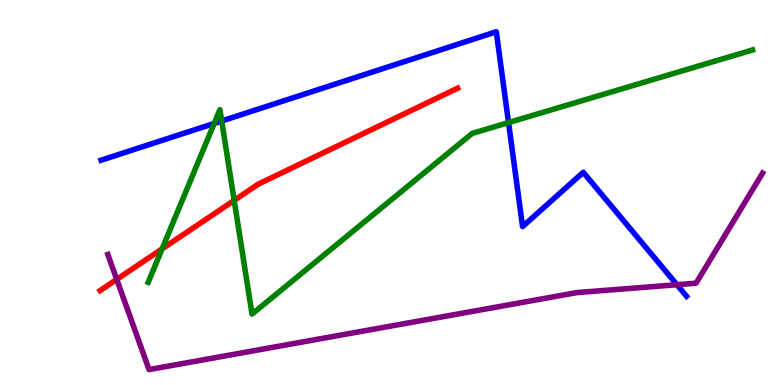[{'lines': ['blue', 'red'], 'intersections': []}, {'lines': ['green', 'red'], 'intersections': [{'x': 2.09, 'y': 3.54}, {'x': 3.02, 'y': 4.8}]}, {'lines': ['purple', 'red'], 'intersections': [{'x': 1.51, 'y': 2.74}]}, {'lines': ['blue', 'green'], 'intersections': [{'x': 2.76, 'y': 6.79}, {'x': 2.86, 'y': 6.86}, {'x': 6.56, 'y': 6.82}]}, {'lines': ['blue', 'purple'], 'intersections': [{'x': 8.73, 'y': 2.6}]}, {'lines': ['green', 'purple'], 'intersections': []}]